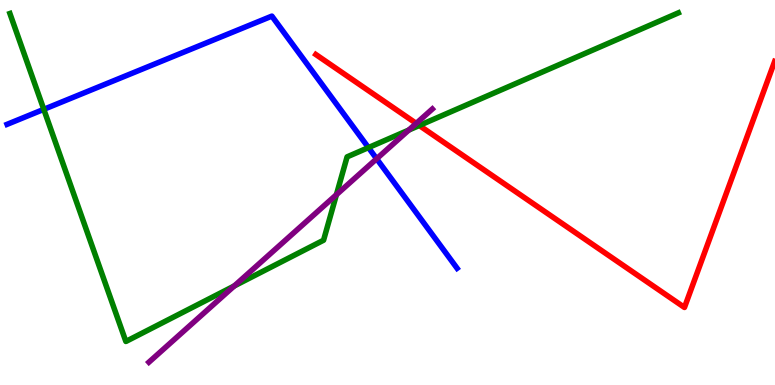[{'lines': ['blue', 'red'], 'intersections': []}, {'lines': ['green', 'red'], 'intersections': [{'x': 5.41, 'y': 6.74}]}, {'lines': ['purple', 'red'], 'intersections': [{'x': 5.37, 'y': 6.79}]}, {'lines': ['blue', 'green'], 'intersections': [{'x': 0.565, 'y': 7.16}, {'x': 4.75, 'y': 6.17}]}, {'lines': ['blue', 'purple'], 'intersections': [{'x': 4.86, 'y': 5.88}]}, {'lines': ['green', 'purple'], 'intersections': [{'x': 3.02, 'y': 2.57}, {'x': 4.34, 'y': 4.94}, {'x': 5.27, 'y': 6.62}]}]